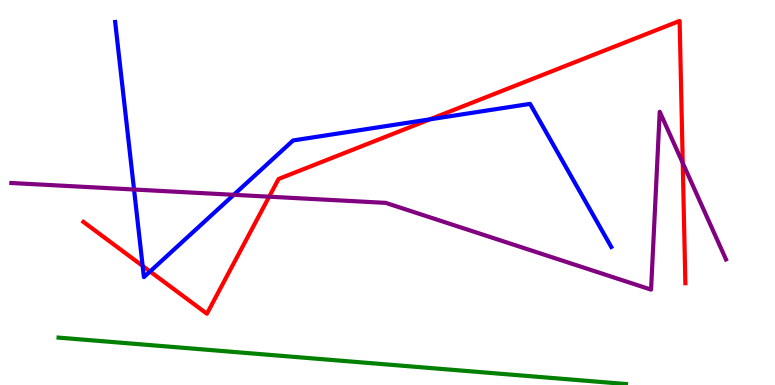[{'lines': ['blue', 'red'], 'intersections': [{'x': 1.84, 'y': 3.09}, {'x': 1.94, 'y': 2.95}, {'x': 5.55, 'y': 6.9}]}, {'lines': ['green', 'red'], 'intersections': []}, {'lines': ['purple', 'red'], 'intersections': [{'x': 3.47, 'y': 4.89}, {'x': 8.81, 'y': 5.77}]}, {'lines': ['blue', 'green'], 'intersections': []}, {'lines': ['blue', 'purple'], 'intersections': [{'x': 1.73, 'y': 5.08}, {'x': 3.02, 'y': 4.94}]}, {'lines': ['green', 'purple'], 'intersections': []}]